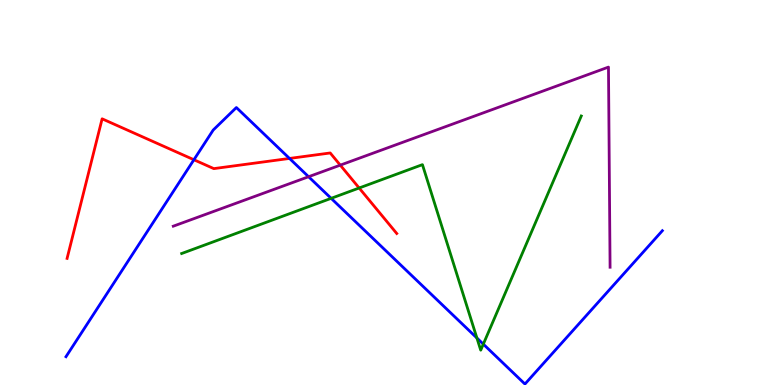[{'lines': ['blue', 'red'], 'intersections': [{'x': 2.5, 'y': 5.85}, {'x': 3.74, 'y': 5.88}]}, {'lines': ['green', 'red'], 'intersections': [{'x': 4.63, 'y': 5.12}]}, {'lines': ['purple', 'red'], 'intersections': [{'x': 4.39, 'y': 5.71}]}, {'lines': ['blue', 'green'], 'intersections': [{'x': 4.27, 'y': 4.85}, {'x': 6.15, 'y': 1.22}, {'x': 6.24, 'y': 1.06}]}, {'lines': ['blue', 'purple'], 'intersections': [{'x': 3.98, 'y': 5.41}]}, {'lines': ['green', 'purple'], 'intersections': []}]